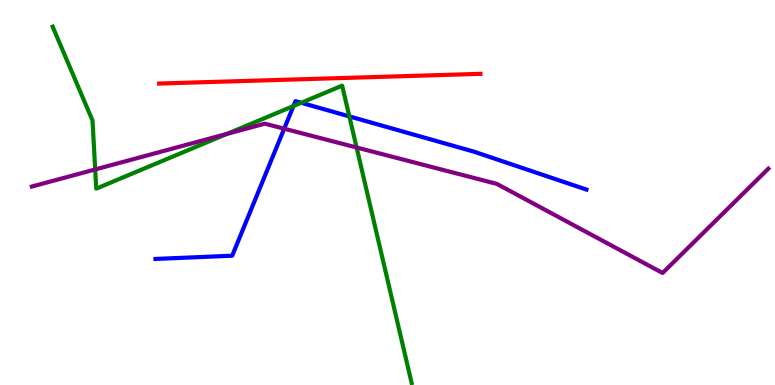[{'lines': ['blue', 'red'], 'intersections': []}, {'lines': ['green', 'red'], 'intersections': []}, {'lines': ['purple', 'red'], 'intersections': []}, {'lines': ['blue', 'green'], 'intersections': [{'x': 3.79, 'y': 7.25}, {'x': 3.89, 'y': 7.33}, {'x': 4.51, 'y': 6.98}]}, {'lines': ['blue', 'purple'], 'intersections': [{'x': 3.67, 'y': 6.66}]}, {'lines': ['green', 'purple'], 'intersections': [{'x': 1.23, 'y': 5.6}, {'x': 2.93, 'y': 6.52}, {'x': 4.6, 'y': 6.17}]}]